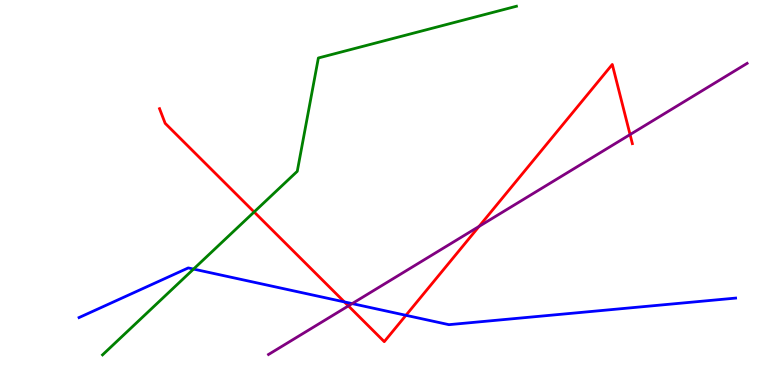[{'lines': ['blue', 'red'], 'intersections': [{'x': 4.44, 'y': 2.16}, {'x': 5.24, 'y': 1.81}]}, {'lines': ['green', 'red'], 'intersections': [{'x': 3.28, 'y': 4.49}]}, {'lines': ['purple', 'red'], 'intersections': [{'x': 4.5, 'y': 2.05}, {'x': 6.18, 'y': 4.12}, {'x': 8.13, 'y': 6.5}]}, {'lines': ['blue', 'green'], 'intersections': [{'x': 2.5, 'y': 3.01}]}, {'lines': ['blue', 'purple'], 'intersections': [{'x': 4.54, 'y': 2.11}]}, {'lines': ['green', 'purple'], 'intersections': []}]